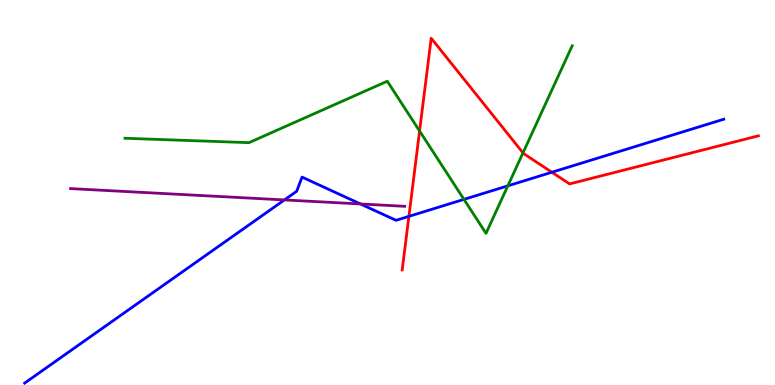[{'lines': ['blue', 'red'], 'intersections': [{'x': 5.28, 'y': 4.38}, {'x': 7.12, 'y': 5.53}]}, {'lines': ['green', 'red'], 'intersections': [{'x': 5.41, 'y': 6.6}, {'x': 6.75, 'y': 6.03}]}, {'lines': ['purple', 'red'], 'intersections': []}, {'lines': ['blue', 'green'], 'intersections': [{'x': 5.99, 'y': 4.82}, {'x': 6.55, 'y': 5.17}]}, {'lines': ['blue', 'purple'], 'intersections': [{'x': 3.67, 'y': 4.81}, {'x': 4.65, 'y': 4.7}]}, {'lines': ['green', 'purple'], 'intersections': []}]